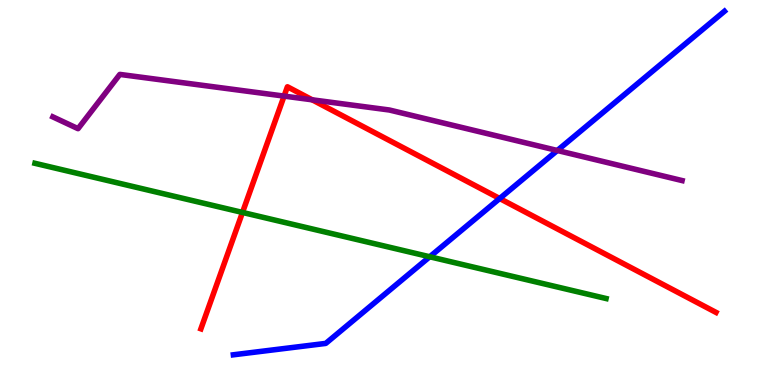[{'lines': ['blue', 'red'], 'intersections': [{'x': 6.45, 'y': 4.84}]}, {'lines': ['green', 'red'], 'intersections': [{'x': 3.13, 'y': 4.48}]}, {'lines': ['purple', 'red'], 'intersections': [{'x': 3.67, 'y': 7.5}, {'x': 4.03, 'y': 7.41}]}, {'lines': ['blue', 'green'], 'intersections': [{'x': 5.55, 'y': 3.33}]}, {'lines': ['blue', 'purple'], 'intersections': [{'x': 7.19, 'y': 6.09}]}, {'lines': ['green', 'purple'], 'intersections': []}]